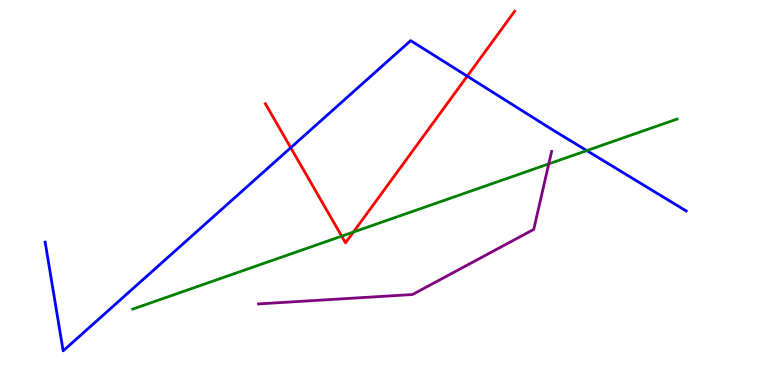[{'lines': ['blue', 'red'], 'intersections': [{'x': 3.75, 'y': 6.16}, {'x': 6.03, 'y': 8.02}]}, {'lines': ['green', 'red'], 'intersections': [{'x': 4.41, 'y': 3.87}, {'x': 4.56, 'y': 3.97}]}, {'lines': ['purple', 'red'], 'intersections': []}, {'lines': ['blue', 'green'], 'intersections': [{'x': 7.57, 'y': 6.09}]}, {'lines': ['blue', 'purple'], 'intersections': []}, {'lines': ['green', 'purple'], 'intersections': [{'x': 7.08, 'y': 5.74}]}]